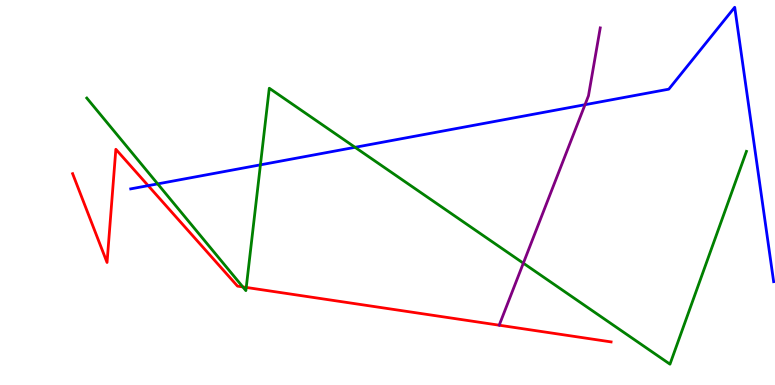[{'lines': ['blue', 'red'], 'intersections': [{'x': 1.91, 'y': 5.18}]}, {'lines': ['green', 'red'], 'intersections': [{'x': 3.13, 'y': 2.55}, {'x': 3.18, 'y': 2.53}]}, {'lines': ['purple', 'red'], 'intersections': []}, {'lines': ['blue', 'green'], 'intersections': [{'x': 2.03, 'y': 5.22}, {'x': 3.36, 'y': 5.72}, {'x': 4.58, 'y': 6.17}]}, {'lines': ['blue', 'purple'], 'intersections': [{'x': 7.55, 'y': 7.28}]}, {'lines': ['green', 'purple'], 'intersections': [{'x': 6.75, 'y': 3.16}]}]